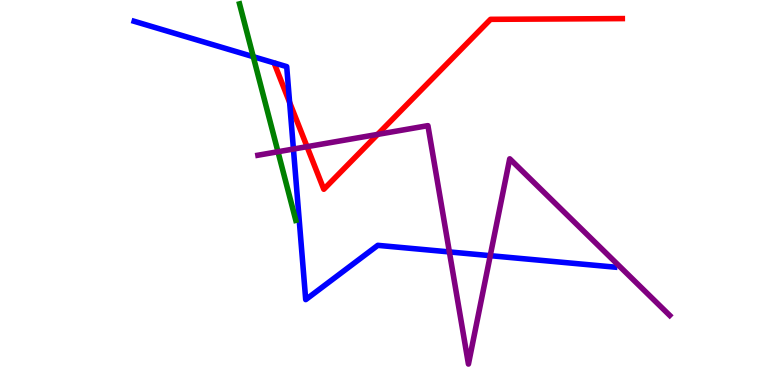[{'lines': ['blue', 'red'], 'intersections': [{'x': 3.74, 'y': 7.34}]}, {'lines': ['green', 'red'], 'intersections': []}, {'lines': ['purple', 'red'], 'intersections': [{'x': 3.96, 'y': 6.19}, {'x': 4.87, 'y': 6.51}]}, {'lines': ['blue', 'green'], 'intersections': [{'x': 3.27, 'y': 8.53}]}, {'lines': ['blue', 'purple'], 'intersections': [{'x': 3.79, 'y': 6.13}, {'x': 5.8, 'y': 3.46}, {'x': 6.33, 'y': 3.36}]}, {'lines': ['green', 'purple'], 'intersections': [{'x': 3.59, 'y': 6.06}]}]